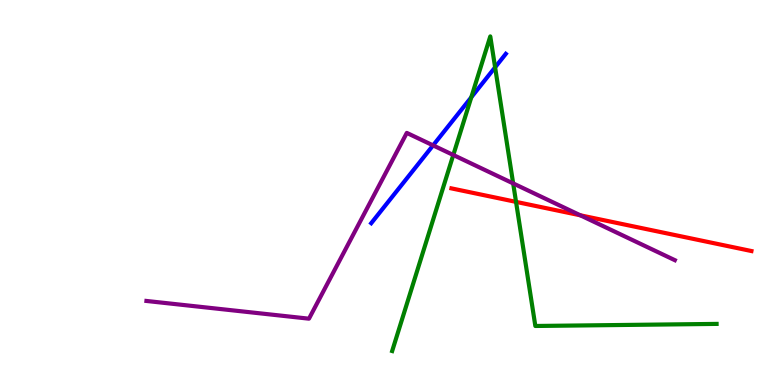[{'lines': ['blue', 'red'], 'intersections': []}, {'lines': ['green', 'red'], 'intersections': [{'x': 6.66, 'y': 4.76}]}, {'lines': ['purple', 'red'], 'intersections': [{'x': 7.49, 'y': 4.41}]}, {'lines': ['blue', 'green'], 'intersections': [{'x': 6.08, 'y': 7.47}, {'x': 6.39, 'y': 8.25}]}, {'lines': ['blue', 'purple'], 'intersections': [{'x': 5.59, 'y': 6.22}]}, {'lines': ['green', 'purple'], 'intersections': [{'x': 5.85, 'y': 5.97}, {'x': 6.62, 'y': 5.24}]}]